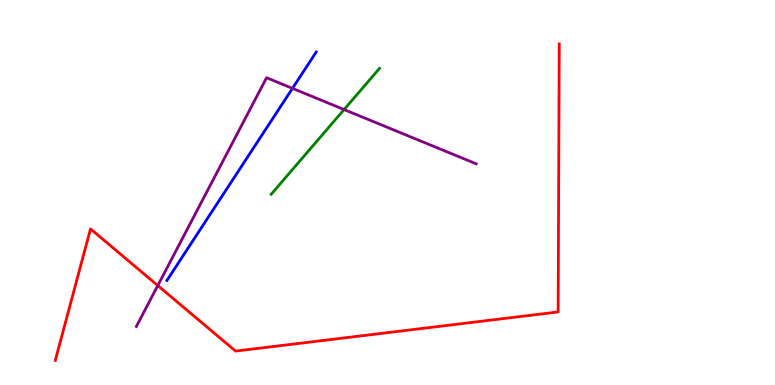[{'lines': ['blue', 'red'], 'intersections': []}, {'lines': ['green', 'red'], 'intersections': []}, {'lines': ['purple', 'red'], 'intersections': [{'x': 2.04, 'y': 2.58}]}, {'lines': ['blue', 'green'], 'intersections': []}, {'lines': ['blue', 'purple'], 'intersections': [{'x': 3.77, 'y': 7.7}]}, {'lines': ['green', 'purple'], 'intersections': [{'x': 4.44, 'y': 7.15}]}]